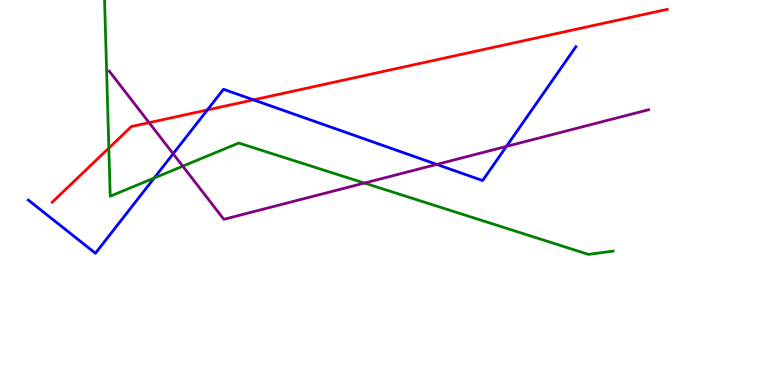[{'lines': ['blue', 'red'], 'intersections': [{'x': 2.68, 'y': 7.14}, {'x': 3.27, 'y': 7.41}]}, {'lines': ['green', 'red'], 'intersections': [{'x': 1.4, 'y': 6.15}]}, {'lines': ['purple', 'red'], 'intersections': [{'x': 1.92, 'y': 6.81}]}, {'lines': ['blue', 'green'], 'intersections': [{'x': 1.99, 'y': 5.38}]}, {'lines': ['blue', 'purple'], 'intersections': [{'x': 2.23, 'y': 6.01}, {'x': 5.64, 'y': 5.73}, {'x': 6.53, 'y': 6.2}]}, {'lines': ['green', 'purple'], 'intersections': [{'x': 2.36, 'y': 5.68}, {'x': 4.7, 'y': 5.25}]}]